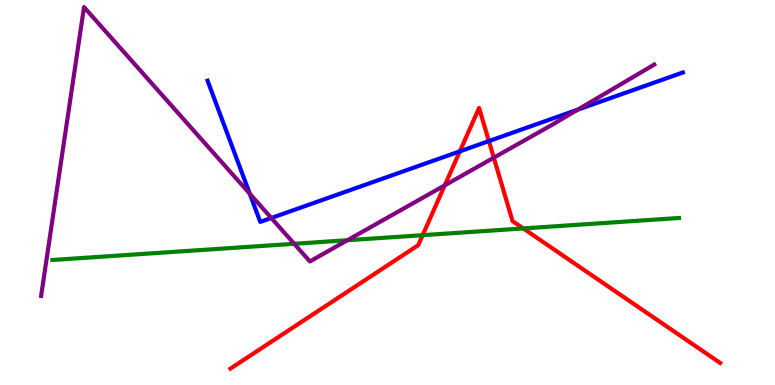[{'lines': ['blue', 'red'], 'intersections': [{'x': 5.93, 'y': 6.07}, {'x': 6.31, 'y': 6.34}]}, {'lines': ['green', 'red'], 'intersections': [{'x': 5.45, 'y': 3.89}, {'x': 6.75, 'y': 4.07}]}, {'lines': ['purple', 'red'], 'intersections': [{'x': 5.74, 'y': 5.19}, {'x': 6.37, 'y': 5.9}]}, {'lines': ['blue', 'green'], 'intersections': []}, {'lines': ['blue', 'purple'], 'intersections': [{'x': 3.22, 'y': 4.97}, {'x': 3.5, 'y': 4.34}, {'x': 7.45, 'y': 7.15}]}, {'lines': ['green', 'purple'], 'intersections': [{'x': 3.8, 'y': 3.67}, {'x': 4.48, 'y': 3.76}]}]